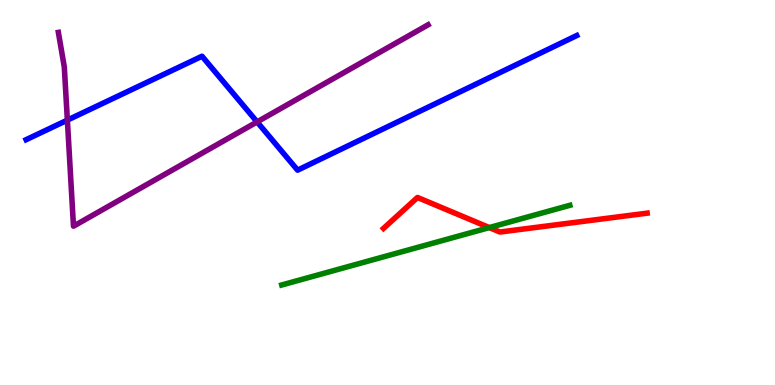[{'lines': ['blue', 'red'], 'intersections': []}, {'lines': ['green', 'red'], 'intersections': [{'x': 6.31, 'y': 4.09}]}, {'lines': ['purple', 'red'], 'intersections': []}, {'lines': ['blue', 'green'], 'intersections': []}, {'lines': ['blue', 'purple'], 'intersections': [{'x': 0.869, 'y': 6.88}, {'x': 3.32, 'y': 6.83}]}, {'lines': ['green', 'purple'], 'intersections': []}]